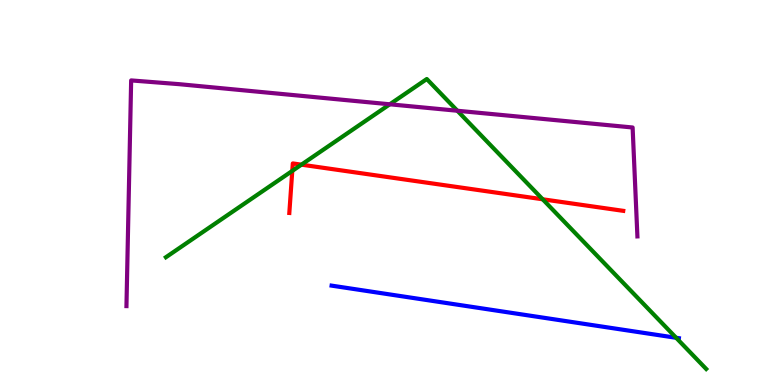[{'lines': ['blue', 'red'], 'intersections': []}, {'lines': ['green', 'red'], 'intersections': [{'x': 3.77, 'y': 5.56}, {'x': 3.89, 'y': 5.72}, {'x': 7.0, 'y': 4.82}]}, {'lines': ['purple', 'red'], 'intersections': []}, {'lines': ['blue', 'green'], 'intersections': [{'x': 8.72, 'y': 1.23}]}, {'lines': ['blue', 'purple'], 'intersections': []}, {'lines': ['green', 'purple'], 'intersections': [{'x': 5.03, 'y': 7.29}, {'x': 5.9, 'y': 7.12}]}]